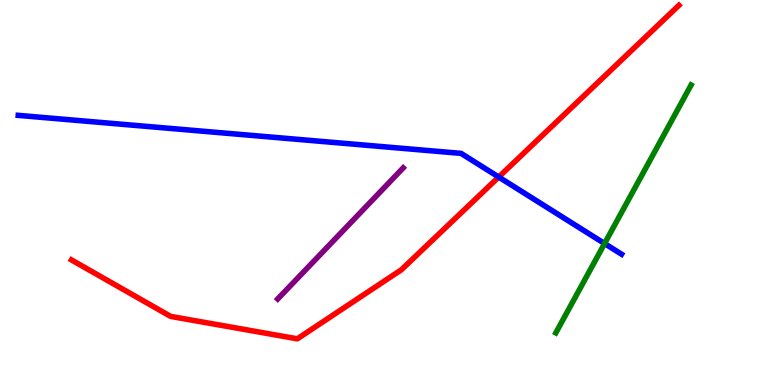[{'lines': ['blue', 'red'], 'intersections': [{'x': 6.43, 'y': 5.4}]}, {'lines': ['green', 'red'], 'intersections': []}, {'lines': ['purple', 'red'], 'intersections': []}, {'lines': ['blue', 'green'], 'intersections': [{'x': 7.8, 'y': 3.67}]}, {'lines': ['blue', 'purple'], 'intersections': []}, {'lines': ['green', 'purple'], 'intersections': []}]